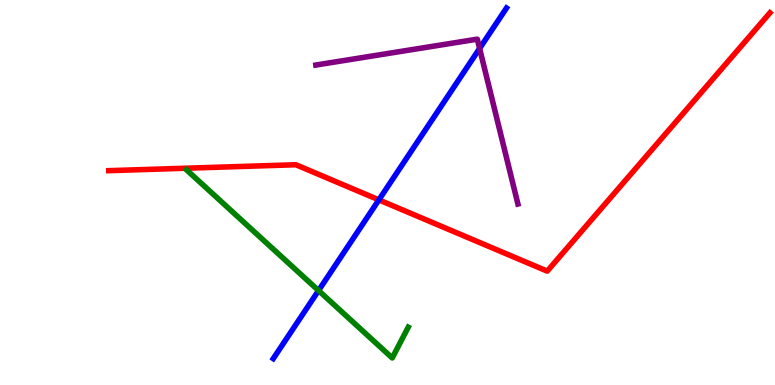[{'lines': ['blue', 'red'], 'intersections': [{'x': 4.89, 'y': 4.81}]}, {'lines': ['green', 'red'], 'intersections': []}, {'lines': ['purple', 'red'], 'intersections': []}, {'lines': ['blue', 'green'], 'intersections': [{'x': 4.11, 'y': 2.45}]}, {'lines': ['blue', 'purple'], 'intersections': [{'x': 6.19, 'y': 8.74}]}, {'lines': ['green', 'purple'], 'intersections': []}]